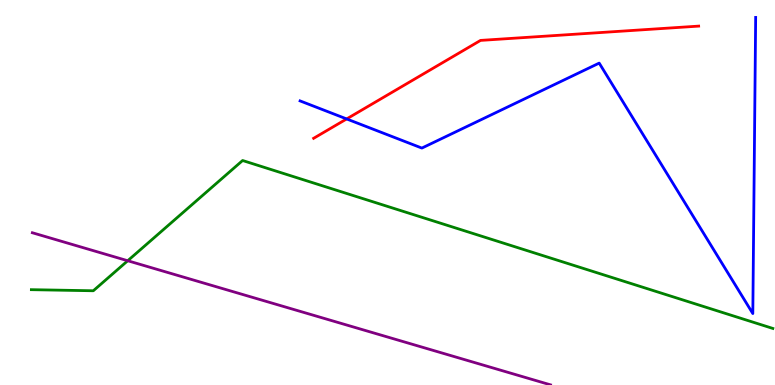[{'lines': ['blue', 'red'], 'intersections': [{'x': 4.47, 'y': 6.91}]}, {'lines': ['green', 'red'], 'intersections': []}, {'lines': ['purple', 'red'], 'intersections': []}, {'lines': ['blue', 'green'], 'intersections': []}, {'lines': ['blue', 'purple'], 'intersections': []}, {'lines': ['green', 'purple'], 'intersections': [{'x': 1.65, 'y': 3.23}]}]